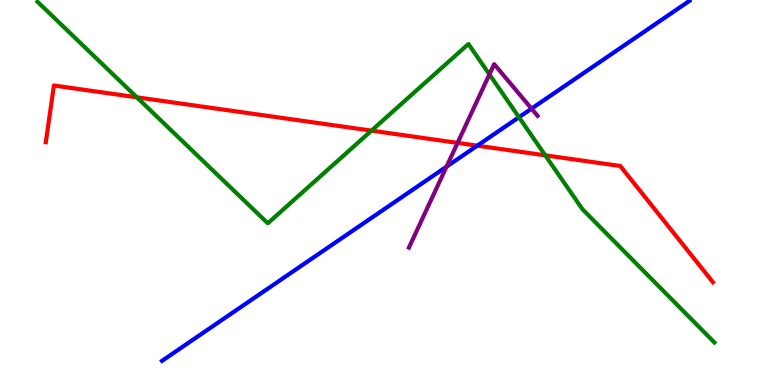[{'lines': ['blue', 'red'], 'intersections': [{'x': 6.16, 'y': 6.22}]}, {'lines': ['green', 'red'], 'intersections': [{'x': 1.77, 'y': 7.47}, {'x': 4.79, 'y': 6.61}, {'x': 7.04, 'y': 5.97}]}, {'lines': ['purple', 'red'], 'intersections': [{'x': 5.9, 'y': 6.29}]}, {'lines': ['blue', 'green'], 'intersections': [{'x': 6.7, 'y': 6.96}]}, {'lines': ['blue', 'purple'], 'intersections': [{'x': 5.76, 'y': 5.67}, {'x': 6.86, 'y': 7.18}]}, {'lines': ['green', 'purple'], 'intersections': [{'x': 6.31, 'y': 8.07}]}]